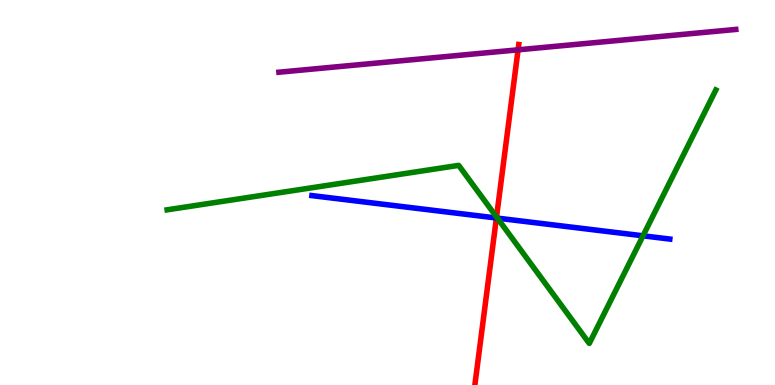[{'lines': ['blue', 'red'], 'intersections': [{'x': 6.41, 'y': 4.34}]}, {'lines': ['green', 'red'], 'intersections': [{'x': 6.41, 'y': 4.36}]}, {'lines': ['purple', 'red'], 'intersections': [{'x': 6.68, 'y': 8.71}]}, {'lines': ['blue', 'green'], 'intersections': [{'x': 6.42, 'y': 4.33}, {'x': 8.3, 'y': 3.88}]}, {'lines': ['blue', 'purple'], 'intersections': []}, {'lines': ['green', 'purple'], 'intersections': []}]